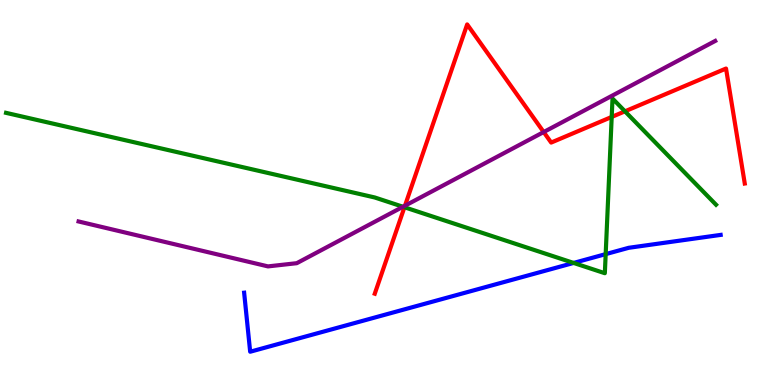[{'lines': ['blue', 'red'], 'intersections': []}, {'lines': ['green', 'red'], 'intersections': [{'x': 5.22, 'y': 4.62}, {'x': 7.89, 'y': 6.96}, {'x': 8.06, 'y': 7.11}]}, {'lines': ['purple', 'red'], 'intersections': [{'x': 5.23, 'y': 4.66}, {'x': 7.02, 'y': 6.57}]}, {'lines': ['blue', 'green'], 'intersections': [{'x': 7.4, 'y': 3.17}, {'x': 7.82, 'y': 3.4}]}, {'lines': ['blue', 'purple'], 'intersections': []}, {'lines': ['green', 'purple'], 'intersections': [{'x': 5.2, 'y': 4.63}]}]